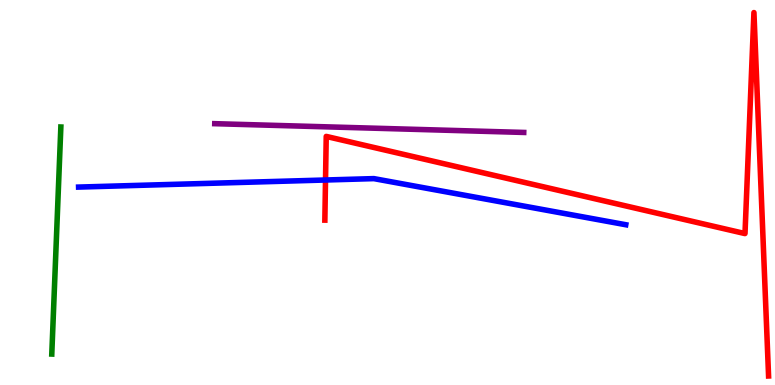[{'lines': ['blue', 'red'], 'intersections': [{'x': 4.2, 'y': 5.32}]}, {'lines': ['green', 'red'], 'intersections': []}, {'lines': ['purple', 'red'], 'intersections': []}, {'lines': ['blue', 'green'], 'intersections': []}, {'lines': ['blue', 'purple'], 'intersections': []}, {'lines': ['green', 'purple'], 'intersections': []}]